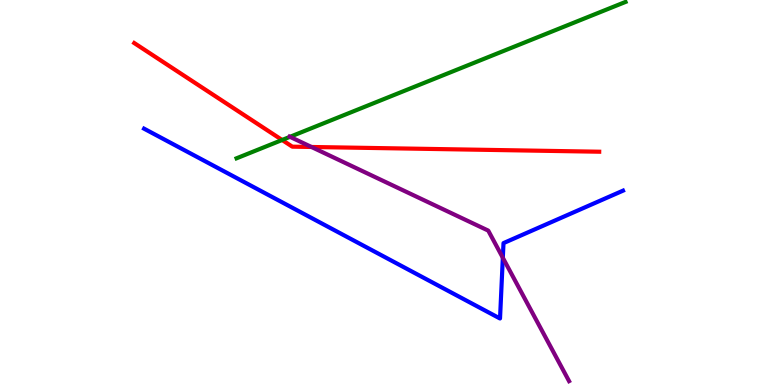[{'lines': ['blue', 'red'], 'intersections': []}, {'lines': ['green', 'red'], 'intersections': [{'x': 3.64, 'y': 6.36}]}, {'lines': ['purple', 'red'], 'intersections': [{'x': 4.02, 'y': 6.18}]}, {'lines': ['blue', 'green'], 'intersections': []}, {'lines': ['blue', 'purple'], 'intersections': [{'x': 6.49, 'y': 3.3}]}, {'lines': ['green', 'purple'], 'intersections': [{'x': 3.74, 'y': 6.45}]}]